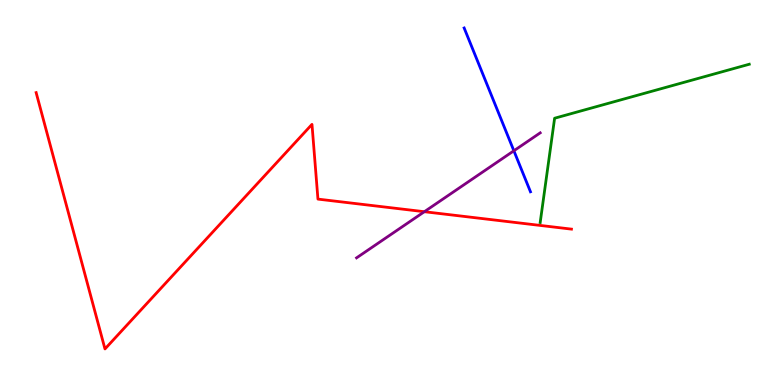[{'lines': ['blue', 'red'], 'intersections': []}, {'lines': ['green', 'red'], 'intersections': []}, {'lines': ['purple', 'red'], 'intersections': [{'x': 5.48, 'y': 4.5}]}, {'lines': ['blue', 'green'], 'intersections': []}, {'lines': ['blue', 'purple'], 'intersections': [{'x': 6.63, 'y': 6.08}]}, {'lines': ['green', 'purple'], 'intersections': []}]